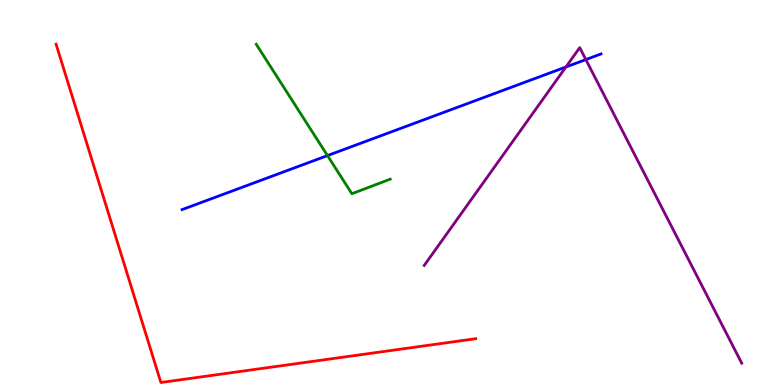[{'lines': ['blue', 'red'], 'intersections': []}, {'lines': ['green', 'red'], 'intersections': []}, {'lines': ['purple', 'red'], 'intersections': []}, {'lines': ['blue', 'green'], 'intersections': [{'x': 4.23, 'y': 5.96}]}, {'lines': ['blue', 'purple'], 'intersections': [{'x': 7.3, 'y': 8.26}, {'x': 7.56, 'y': 8.45}]}, {'lines': ['green', 'purple'], 'intersections': []}]